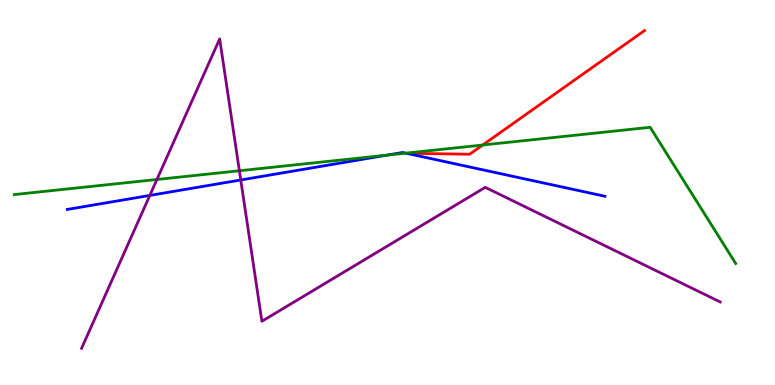[{'lines': ['blue', 'red'], 'intersections': []}, {'lines': ['green', 'red'], 'intersections': [{'x': 6.23, 'y': 6.23}]}, {'lines': ['purple', 'red'], 'intersections': []}, {'lines': ['blue', 'green'], 'intersections': [{'x': 4.99, 'y': 5.97}, {'x': 5.24, 'y': 6.02}]}, {'lines': ['blue', 'purple'], 'intersections': [{'x': 1.93, 'y': 4.92}, {'x': 3.11, 'y': 5.33}]}, {'lines': ['green', 'purple'], 'intersections': [{'x': 2.02, 'y': 5.34}, {'x': 3.09, 'y': 5.56}]}]